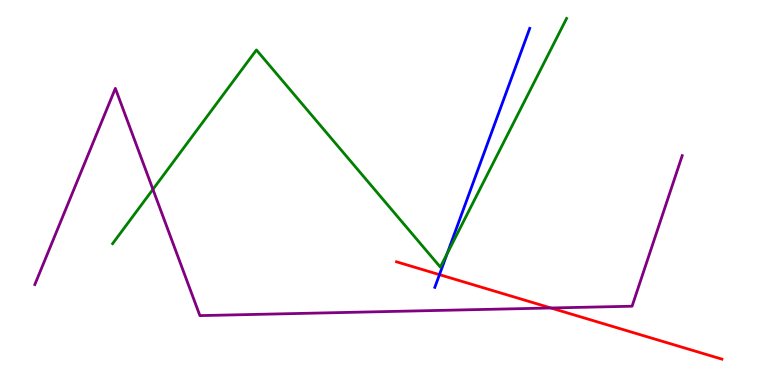[{'lines': ['blue', 'red'], 'intersections': [{'x': 5.67, 'y': 2.87}]}, {'lines': ['green', 'red'], 'intersections': []}, {'lines': ['purple', 'red'], 'intersections': [{'x': 7.11, 'y': 2.0}]}, {'lines': ['blue', 'green'], 'intersections': [{'x': 5.77, 'y': 3.41}]}, {'lines': ['blue', 'purple'], 'intersections': []}, {'lines': ['green', 'purple'], 'intersections': [{'x': 1.97, 'y': 5.08}]}]